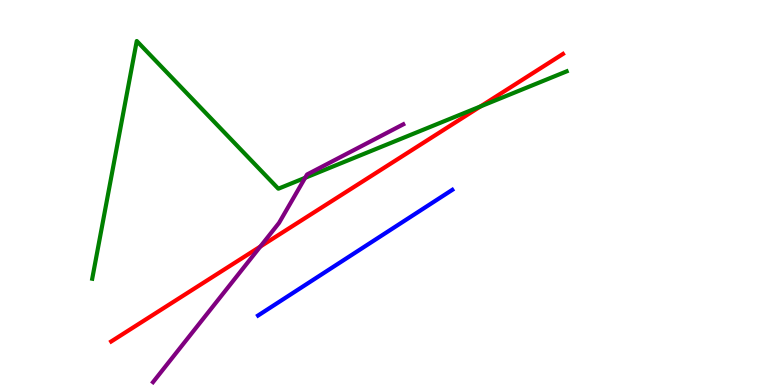[{'lines': ['blue', 'red'], 'intersections': []}, {'lines': ['green', 'red'], 'intersections': [{'x': 6.2, 'y': 7.24}]}, {'lines': ['purple', 'red'], 'intersections': [{'x': 3.36, 'y': 3.6}]}, {'lines': ['blue', 'green'], 'intersections': []}, {'lines': ['blue', 'purple'], 'intersections': []}, {'lines': ['green', 'purple'], 'intersections': [{'x': 3.94, 'y': 5.38}]}]